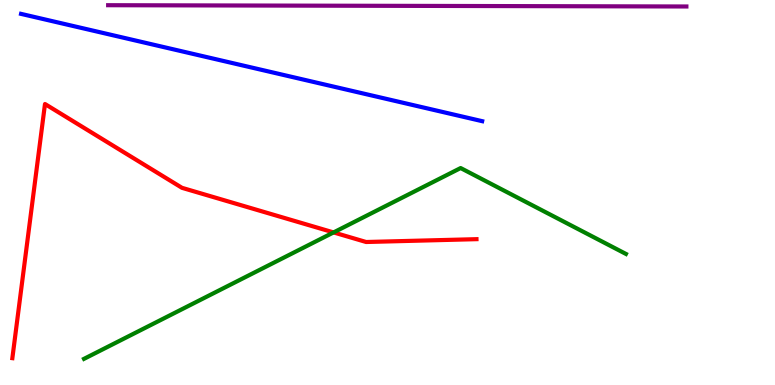[{'lines': ['blue', 'red'], 'intersections': []}, {'lines': ['green', 'red'], 'intersections': [{'x': 4.3, 'y': 3.96}]}, {'lines': ['purple', 'red'], 'intersections': []}, {'lines': ['blue', 'green'], 'intersections': []}, {'lines': ['blue', 'purple'], 'intersections': []}, {'lines': ['green', 'purple'], 'intersections': []}]